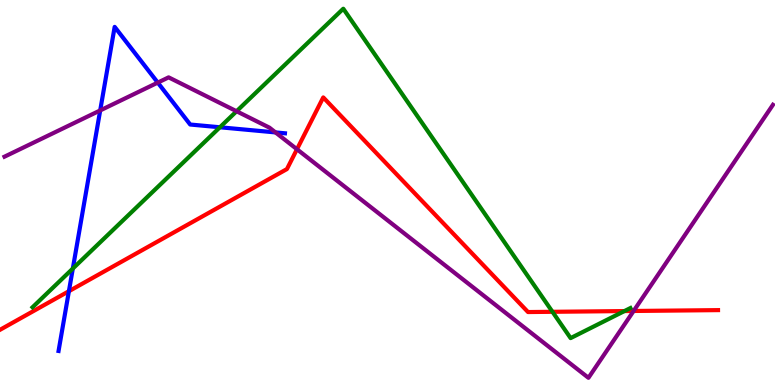[{'lines': ['blue', 'red'], 'intersections': [{'x': 0.889, 'y': 2.44}]}, {'lines': ['green', 'red'], 'intersections': [{'x': 7.13, 'y': 1.9}, {'x': 8.06, 'y': 1.92}]}, {'lines': ['purple', 'red'], 'intersections': [{'x': 3.83, 'y': 6.12}, {'x': 8.18, 'y': 1.92}]}, {'lines': ['blue', 'green'], 'intersections': [{'x': 0.94, 'y': 3.02}, {'x': 2.84, 'y': 6.69}]}, {'lines': ['blue', 'purple'], 'intersections': [{'x': 1.29, 'y': 7.13}, {'x': 2.04, 'y': 7.85}, {'x': 3.55, 'y': 6.56}]}, {'lines': ['green', 'purple'], 'intersections': [{'x': 3.05, 'y': 7.11}]}]